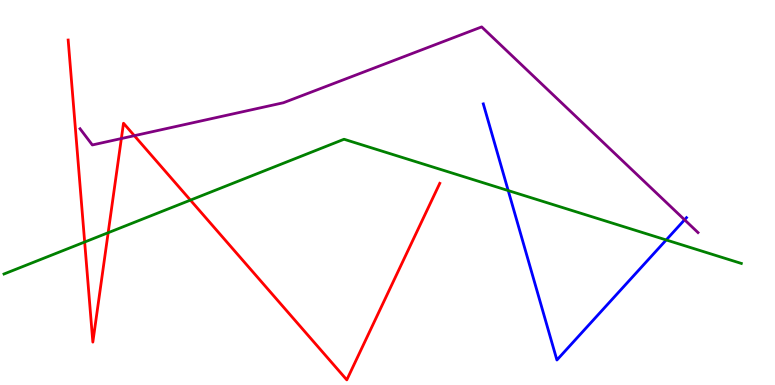[{'lines': ['blue', 'red'], 'intersections': []}, {'lines': ['green', 'red'], 'intersections': [{'x': 1.09, 'y': 3.71}, {'x': 1.4, 'y': 3.96}, {'x': 2.46, 'y': 4.8}]}, {'lines': ['purple', 'red'], 'intersections': [{'x': 1.57, 'y': 6.4}, {'x': 1.73, 'y': 6.48}]}, {'lines': ['blue', 'green'], 'intersections': [{'x': 6.56, 'y': 5.05}, {'x': 8.6, 'y': 3.77}]}, {'lines': ['blue', 'purple'], 'intersections': [{'x': 8.83, 'y': 4.29}]}, {'lines': ['green', 'purple'], 'intersections': []}]